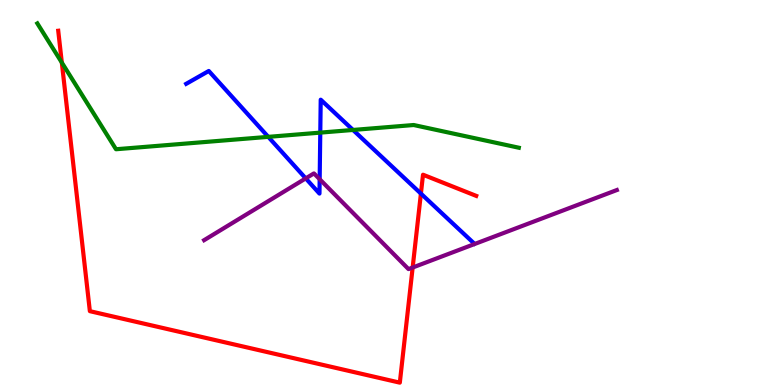[{'lines': ['blue', 'red'], 'intersections': [{'x': 5.43, 'y': 4.97}]}, {'lines': ['green', 'red'], 'intersections': [{'x': 0.798, 'y': 8.37}]}, {'lines': ['purple', 'red'], 'intersections': [{'x': 5.32, 'y': 3.05}]}, {'lines': ['blue', 'green'], 'intersections': [{'x': 3.46, 'y': 6.45}, {'x': 4.13, 'y': 6.56}, {'x': 4.55, 'y': 6.62}]}, {'lines': ['blue', 'purple'], 'intersections': [{'x': 3.95, 'y': 5.37}, {'x': 4.12, 'y': 5.35}]}, {'lines': ['green', 'purple'], 'intersections': []}]